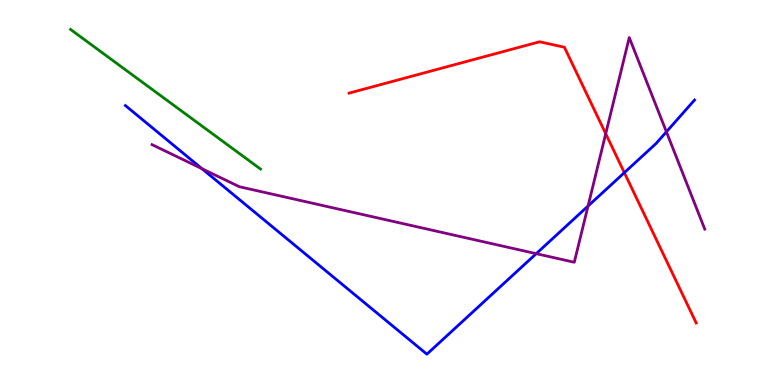[{'lines': ['blue', 'red'], 'intersections': [{'x': 8.06, 'y': 5.52}]}, {'lines': ['green', 'red'], 'intersections': []}, {'lines': ['purple', 'red'], 'intersections': [{'x': 7.82, 'y': 6.53}]}, {'lines': ['blue', 'green'], 'intersections': []}, {'lines': ['blue', 'purple'], 'intersections': [{'x': 2.61, 'y': 5.62}, {'x': 6.92, 'y': 3.41}, {'x': 7.59, 'y': 4.65}, {'x': 8.6, 'y': 6.58}]}, {'lines': ['green', 'purple'], 'intersections': []}]